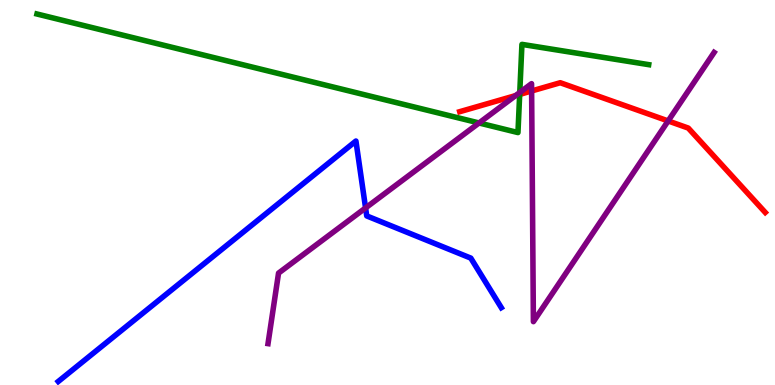[{'lines': ['blue', 'red'], 'intersections': []}, {'lines': ['green', 'red'], 'intersections': [{'x': 6.71, 'y': 7.55}]}, {'lines': ['purple', 'red'], 'intersections': [{'x': 6.65, 'y': 7.52}, {'x': 6.86, 'y': 7.64}, {'x': 8.62, 'y': 6.86}]}, {'lines': ['blue', 'green'], 'intersections': []}, {'lines': ['blue', 'purple'], 'intersections': [{'x': 4.72, 'y': 4.6}]}, {'lines': ['green', 'purple'], 'intersections': [{'x': 6.18, 'y': 6.81}, {'x': 6.71, 'y': 7.6}]}]